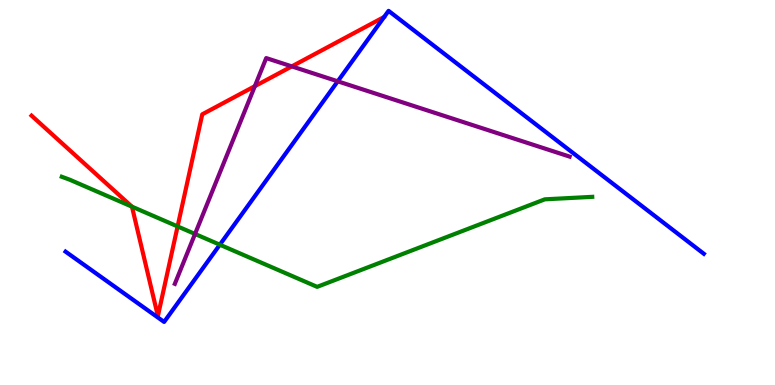[{'lines': ['blue', 'red'], 'intersections': []}, {'lines': ['green', 'red'], 'intersections': [{'x': 1.7, 'y': 4.63}, {'x': 2.29, 'y': 4.12}]}, {'lines': ['purple', 'red'], 'intersections': [{'x': 3.29, 'y': 7.76}, {'x': 3.77, 'y': 8.28}]}, {'lines': ['blue', 'green'], 'intersections': [{'x': 2.84, 'y': 3.64}]}, {'lines': ['blue', 'purple'], 'intersections': [{'x': 4.36, 'y': 7.89}]}, {'lines': ['green', 'purple'], 'intersections': [{'x': 2.52, 'y': 3.92}]}]